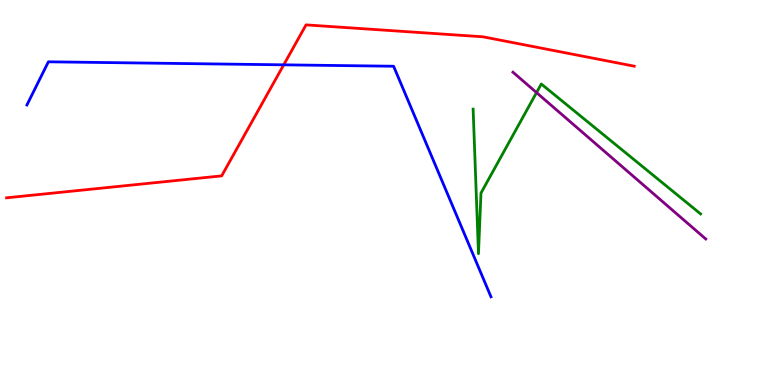[{'lines': ['blue', 'red'], 'intersections': [{'x': 3.66, 'y': 8.32}]}, {'lines': ['green', 'red'], 'intersections': []}, {'lines': ['purple', 'red'], 'intersections': []}, {'lines': ['blue', 'green'], 'intersections': []}, {'lines': ['blue', 'purple'], 'intersections': []}, {'lines': ['green', 'purple'], 'intersections': [{'x': 6.92, 'y': 7.6}]}]